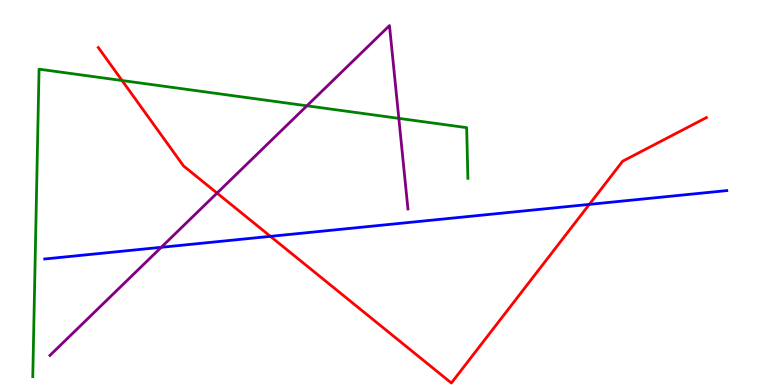[{'lines': ['blue', 'red'], 'intersections': [{'x': 3.49, 'y': 3.86}, {'x': 7.6, 'y': 4.69}]}, {'lines': ['green', 'red'], 'intersections': [{'x': 1.57, 'y': 7.91}]}, {'lines': ['purple', 'red'], 'intersections': [{'x': 2.8, 'y': 4.98}]}, {'lines': ['blue', 'green'], 'intersections': []}, {'lines': ['blue', 'purple'], 'intersections': [{'x': 2.08, 'y': 3.58}]}, {'lines': ['green', 'purple'], 'intersections': [{'x': 3.96, 'y': 7.25}, {'x': 5.15, 'y': 6.93}]}]